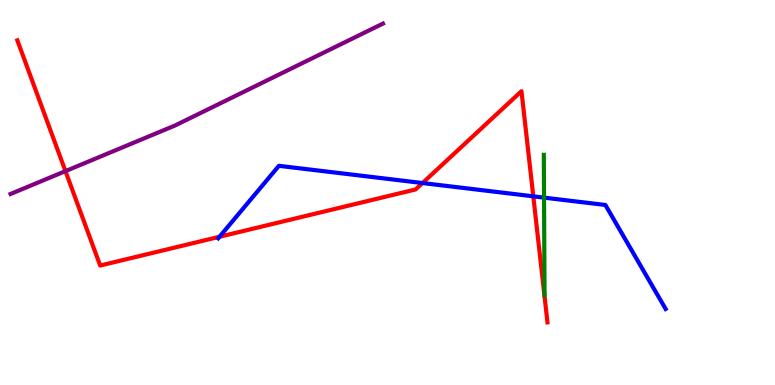[{'lines': ['blue', 'red'], 'intersections': [{'x': 2.83, 'y': 3.85}, {'x': 5.45, 'y': 5.25}, {'x': 6.88, 'y': 4.9}]}, {'lines': ['green', 'red'], 'intersections': []}, {'lines': ['purple', 'red'], 'intersections': [{'x': 0.844, 'y': 5.56}]}, {'lines': ['blue', 'green'], 'intersections': [{'x': 7.02, 'y': 4.87}]}, {'lines': ['blue', 'purple'], 'intersections': []}, {'lines': ['green', 'purple'], 'intersections': []}]